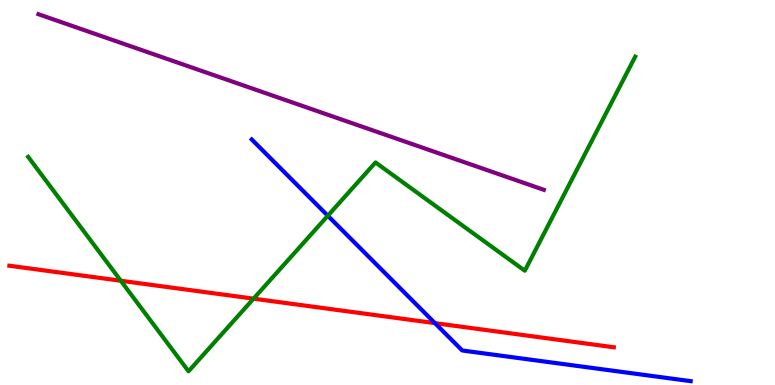[{'lines': ['blue', 'red'], 'intersections': [{'x': 5.61, 'y': 1.61}]}, {'lines': ['green', 'red'], 'intersections': [{'x': 1.56, 'y': 2.71}, {'x': 3.27, 'y': 2.24}]}, {'lines': ['purple', 'red'], 'intersections': []}, {'lines': ['blue', 'green'], 'intersections': [{'x': 4.23, 'y': 4.4}]}, {'lines': ['blue', 'purple'], 'intersections': []}, {'lines': ['green', 'purple'], 'intersections': []}]